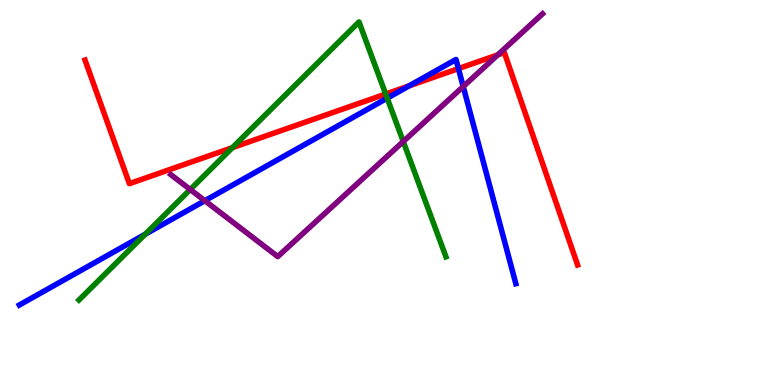[{'lines': ['blue', 'red'], 'intersections': [{'x': 5.28, 'y': 7.77}, {'x': 5.92, 'y': 8.22}]}, {'lines': ['green', 'red'], 'intersections': [{'x': 3.0, 'y': 6.17}, {'x': 4.98, 'y': 7.56}]}, {'lines': ['purple', 'red'], 'intersections': [{'x': 6.42, 'y': 8.58}]}, {'lines': ['blue', 'green'], 'intersections': [{'x': 1.87, 'y': 3.92}, {'x': 5.0, 'y': 7.45}]}, {'lines': ['blue', 'purple'], 'intersections': [{'x': 2.64, 'y': 4.79}, {'x': 5.98, 'y': 7.75}]}, {'lines': ['green', 'purple'], 'intersections': [{'x': 2.45, 'y': 5.08}, {'x': 5.2, 'y': 6.32}]}]